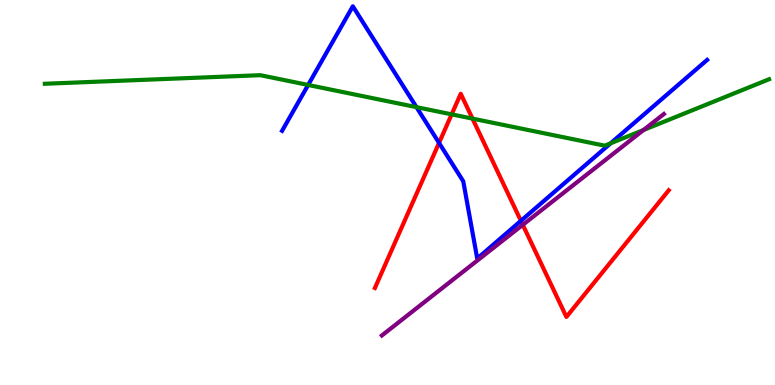[{'lines': ['blue', 'red'], 'intersections': [{'x': 5.66, 'y': 6.29}, {'x': 6.72, 'y': 4.26}]}, {'lines': ['green', 'red'], 'intersections': [{'x': 5.83, 'y': 7.03}, {'x': 6.1, 'y': 6.92}]}, {'lines': ['purple', 'red'], 'intersections': [{'x': 6.75, 'y': 4.16}]}, {'lines': ['blue', 'green'], 'intersections': [{'x': 3.98, 'y': 7.79}, {'x': 5.37, 'y': 7.22}, {'x': 7.88, 'y': 6.28}]}, {'lines': ['blue', 'purple'], 'intersections': []}, {'lines': ['green', 'purple'], 'intersections': [{'x': 8.3, 'y': 6.62}]}]